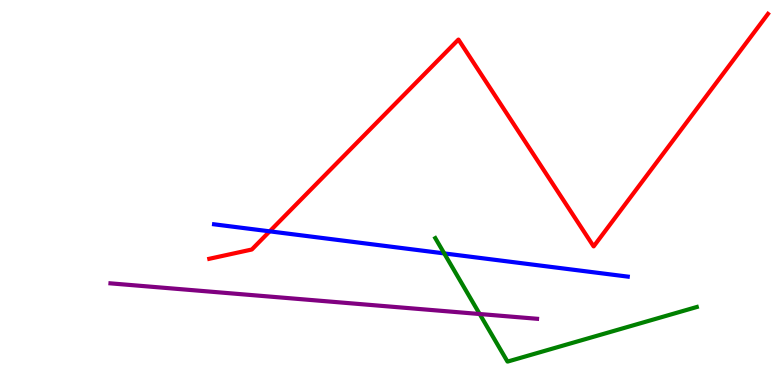[{'lines': ['blue', 'red'], 'intersections': [{'x': 3.48, 'y': 3.99}]}, {'lines': ['green', 'red'], 'intersections': []}, {'lines': ['purple', 'red'], 'intersections': []}, {'lines': ['blue', 'green'], 'intersections': [{'x': 5.73, 'y': 3.42}]}, {'lines': ['blue', 'purple'], 'intersections': []}, {'lines': ['green', 'purple'], 'intersections': [{'x': 6.19, 'y': 1.84}]}]